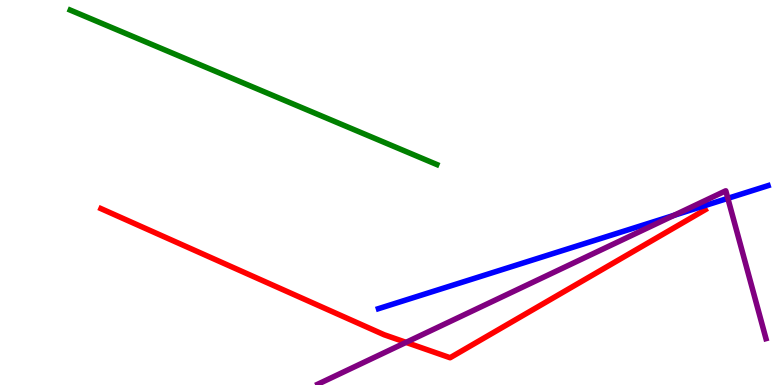[{'lines': ['blue', 'red'], 'intersections': []}, {'lines': ['green', 'red'], 'intersections': []}, {'lines': ['purple', 'red'], 'intersections': [{'x': 5.24, 'y': 1.11}]}, {'lines': ['blue', 'green'], 'intersections': []}, {'lines': ['blue', 'purple'], 'intersections': [{'x': 8.7, 'y': 4.41}, {'x': 9.39, 'y': 4.85}]}, {'lines': ['green', 'purple'], 'intersections': []}]